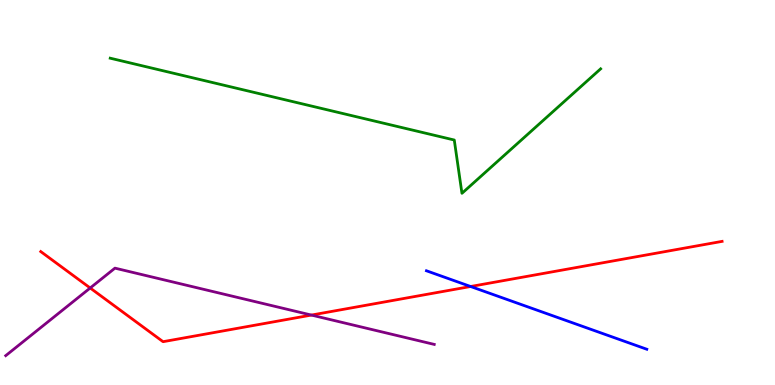[{'lines': ['blue', 'red'], 'intersections': [{'x': 6.07, 'y': 2.56}]}, {'lines': ['green', 'red'], 'intersections': []}, {'lines': ['purple', 'red'], 'intersections': [{'x': 1.16, 'y': 2.52}, {'x': 4.02, 'y': 1.82}]}, {'lines': ['blue', 'green'], 'intersections': []}, {'lines': ['blue', 'purple'], 'intersections': []}, {'lines': ['green', 'purple'], 'intersections': []}]